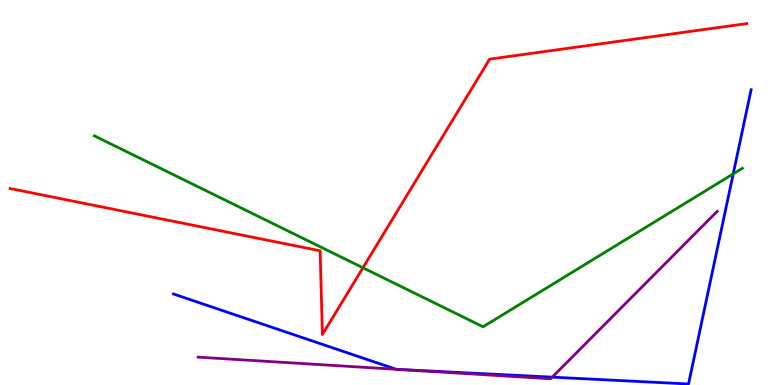[{'lines': ['blue', 'red'], 'intersections': []}, {'lines': ['green', 'red'], 'intersections': [{'x': 4.68, 'y': 3.04}]}, {'lines': ['purple', 'red'], 'intersections': []}, {'lines': ['blue', 'green'], 'intersections': [{'x': 9.46, 'y': 5.48}]}, {'lines': ['blue', 'purple'], 'intersections': [{'x': 5.11, 'y': 0.408}, {'x': 5.15, 'y': 0.404}, {'x': 7.13, 'y': 0.204}]}, {'lines': ['green', 'purple'], 'intersections': []}]